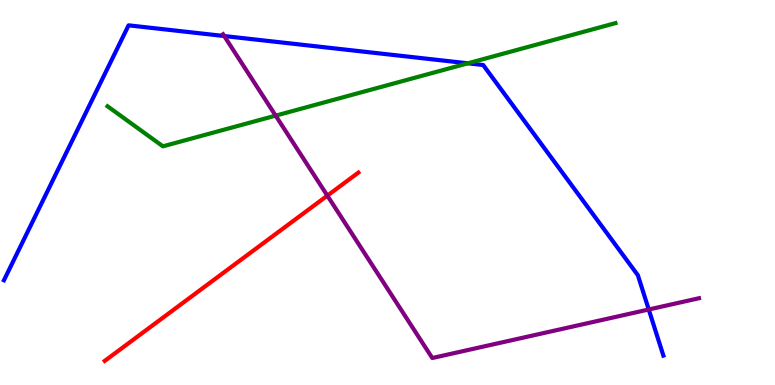[{'lines': ['blue', 'red'], 'intersections': []}, {'lines': ['green', 'red'], 'intersections': []}, {'lines': ['purple', 'red'], 'intersections': [{'x': 4.22, 'y': 4.92}]}, {'lines': ['blue', 'green'], 'intersections': [{'x': 6.04, 'y': 8.36}]}, {'lines': ['blue', 'purple'], 'intersections': [{'x': 2.89, 'y': 9.06}, {'x': 8.37, 'y': 1.96}]}, {'lines': ['green', 'purple'], 'intersections': [{'x': 3.56, 'y': 7.0}]}]